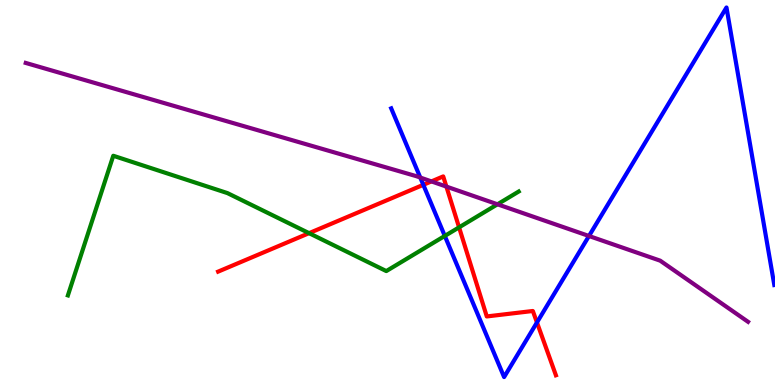[{'lines': ['blue', 'red'], 'intersections': [{'x': 5.46, 'y': 5.2}, {'x': 6.93, 'y': 1.62}]}, {'lines': ['green', 'red'], 'intersections': [{'x': 3.99, 'y': 3.94}, {'x': 5.92, 'y': 4.09}]}, {'lines': ['purple', 'red'], 'intersections': [{'x': 5.57, 'y': 5.29}, {'x': 5.76, 'y': 5.15}]}, {'lines': ['blue', 'green'], 'intersections': [{'x': 5.74, 'y': 3.87}]}, {'lines': ['blue', 'purple'], 'intersections': [{'x': 5.42, 'y': 5.39}, {'x': 7.6, 'y': 3.87}]}, {'lines': ['green', 'purple'], 'intersections': [{'x': 6.42, 'y': 4.69}]}]